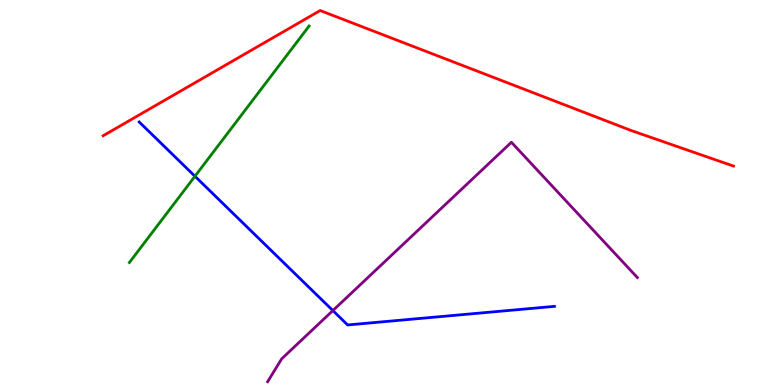[{'lines': ['blue', 'red'], 'intersections': []}, {'lines': ['green', 'red'], 'intersections': []}, {'lines': ['purple', 'red'], 'intersections': []}, {'lines': ['blue', 'green'], 'intersections': [{'x': 2.52, 'y': 5.42}]}, {'lines': ['blue', 'purple'], 'intersections': [{'x': 4.3, 'y': 1.93}]}, {'lines': ['green', 'purple'], 'intersections': []}]